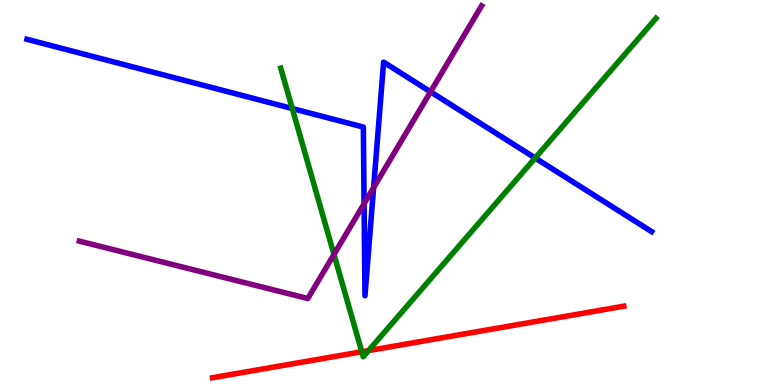[{'lines': ['blue', 'red'], 'intersections': []}, {'lines': ['green', 'red'], 'intersections': [{'x': 4.67, 'y': 0.863}, {'x': 4.76, 'y': 0.894}]}, {'lines': ['purple', 'red'], 'intersections': []}, {'lines': ['blue', 'green'], 'intersections': [{'x': 3.77, 'y': 7.18}, {'x': 6.91, 'y': 5.9}]}, {'lines': ['blue', 'purple'], 'intersections': [{'x': 4.7, 'y': 4.71}, {'x': 4.82, 'y': 5.12}, {'x': 5.56, 'y': 7.62}]}, {'lines': ['green', 'purple'], 'intersections': [{'x': 4.31, 'y': 3.39}]}]